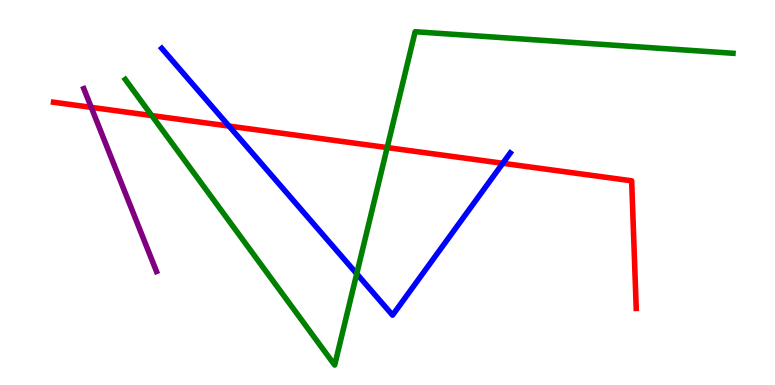[{'lines': ['blue', 'red'], 'intersections': [{'x': 2.95, 'y': 6.73}, {'x': 6.49, 'y': 5.76}]}, {'lines': ['green', 'red'], 'intersections': [{'x': 1.96, 'y': 7.0}, {'x': 5.0, 'y': 6.17}]}, {'lines': ['purple', 'red'], 'intersections': [{'x': 1.18, 'y': 7.21}]}, {'lines': ['blue', 'green'], 'intersections': [{'x': 4.6, 'y': 2.89}]}, {'lines': ['blue', 'purple'], 'intersections': []}, {'lines': ['green', 'purple'], 'intersections': []}]